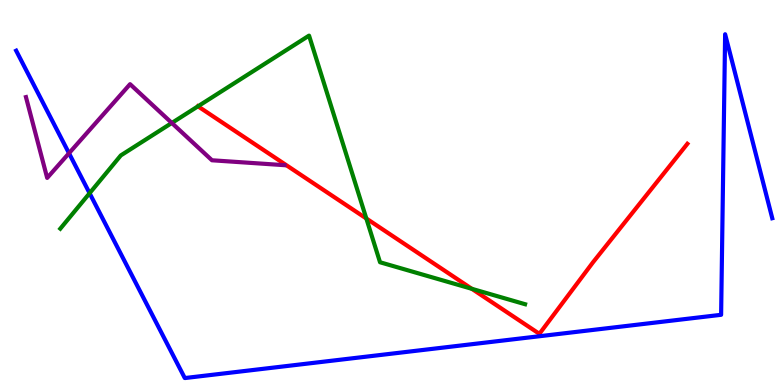[{'lines': ['blue', 'red'], 'intersections': []}, {'lines': ['green', 'red'], 'intersections': [{'x': 2.55, 'y': 7.24}, {'x': 4.73, 'y': 4.32}, {'x': 6.09, 'y': 2.5}]}, {'lines': ['purple', 'red'], 'intersections': []}, {'lines': ['blue', 'green'], 'intersections': [{'x': 1.16, 'y': 4.98}]}, {'lines': ['blue', 'purple'], 'intersections': [{'x': 0.89, 'y': 6.02}]}, {'lines': ['green', 'purple'], 'intersections': [{'x': 2.22, 'y': 6.81}]}]